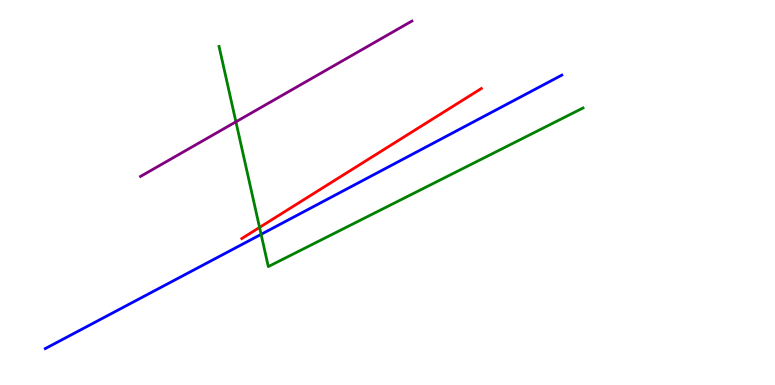[{'lines': ['blue', 'red'], 'intersections': []}, {'lines': ['green', 'red'], 'intersections': [{'x': 3.35, 'y': 4.09}]}, {'lines': ['purple', 'red'], 'intersections': []}, {'lines': ['blue', 'green'], 'intersections': [{'x': 3.37, 'y': 3.91}]}, {'lines': ['blue', 'purple'], 'intersections': []}, {'lines': ['green', 'purple'], 'intersections': [{'x': 3.04, 'y': 6.84}]}]